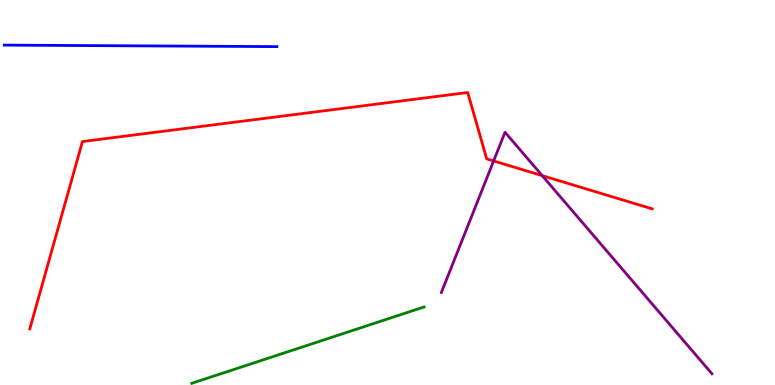[{'lines': ['blue', 'red'], 'intersections': []}, {'lines': ['green', 'red'], 'intersections': []}, {'lines': ['purple', 'red'], 'intersections': [{'x': 6.37, 'y': 5.82}, {'x': 7.0, 'y': 5.44}]}, {'lines': ['blue', 'green'], 'intersections': []}, {'lines': ['blue', 'purple'], 'intersections': []}, {'lines': ['green', 'purple'], 'intersections': []}]